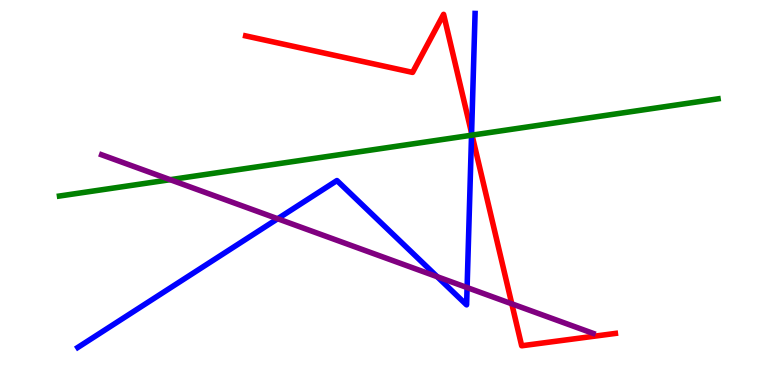[{'lines': ['blue', 'red'], 'intersections': [{'x': 6.09, 'y': 6.54}]}, {'lines': ['green', 'red'], 'intersections': [{'x': 6.09, 'y': 6.49}]}, {'lines': ['purple', 'red'], 'intersections': [{'x': 6.6, 'y': 2.11}]}, {'lines': ['blue', 'green'], 'intersections': [{'x': 6.08, 'y': 6.49}]}, {'lines': ['blue', 'purple'], 'intersections': [{'x': 3.58, 'y': 4.32}, {'x': 5.64, 'y': 2.81}, {'x': 6.03, 'y': 2.53}]}, {'lines': ['green', 'purple'], 'intersections': [{'x': 2.2, 'y': 5.33}]}]